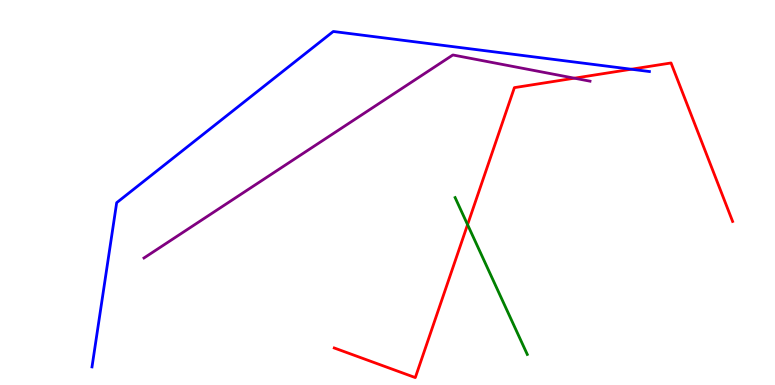[{'lines': ['blue', 'red'], 'intersections': [{'x': 8.15, 'y': 8.2}]}, {'lines': ['green', 'red'], 'intersections': [{'x': 6.03, 'y': 4.17}]}, {'lines': ['purple', 'red'], 'intersections': [{'x': 7.41, 'y': 7.97}]}, {'lines': ['blue', 'green'], 'intersections': []}, {'lines': ['blue', 'purple'], 'intersections': []}, {'lines': ['green', 'purple'], 'intersections': []}]